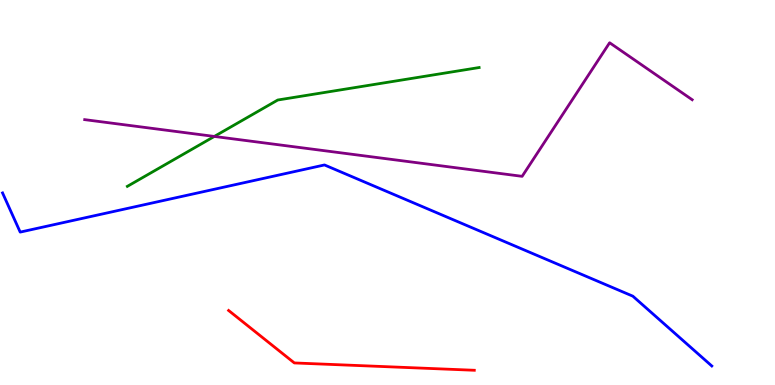[{'lines': ['blue', 'red'], 'intersections': []}, {'lines': ['green', 'red'], 'intersections': []}, {'lines': ['purple', 'red'], 'intersections': []}, {'lines': ['blue', 'green'], 'intersections': []}, {'lines': ['blue', 'purple'], 'intersections': []}, {'lines': ['green', 'purple'], 'intersections': [{'x': 2.77, 'y': 6.46}]}]